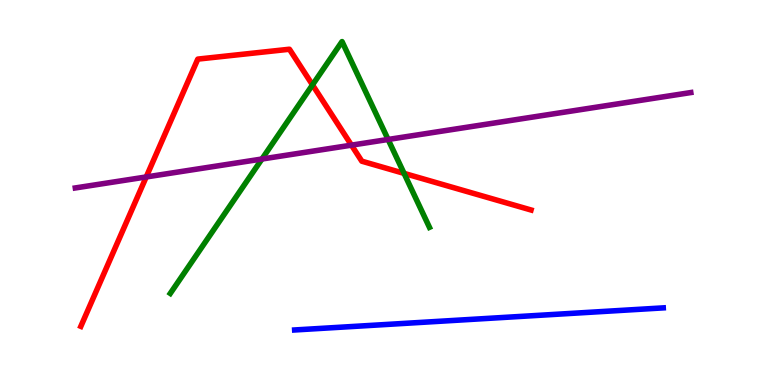[{'lines': ['blue', 'red'], 'intersections': []}, {'lines': ['green', 'red'], 'intersections': [{'x': 4.03, 'y': 7.8}, {'x': 5.21, 'y': 5.5}]}, {'lines': ['purple', 'red'], 'intersections': [{'x': 1.89, 'y': 5.4}, {'x': 4.53, 'y': 6.23}]}, {'lines': ['blue', 'green'], 'intersections': []}, {'lines': ['blue', 'purple'], 'intersections': []}, {'lines': ['green', 'purple'], 'intersections': [{'x': 3.38, 'y': 5.87}, {'x': 5.01, 'y': 6.38}]}]